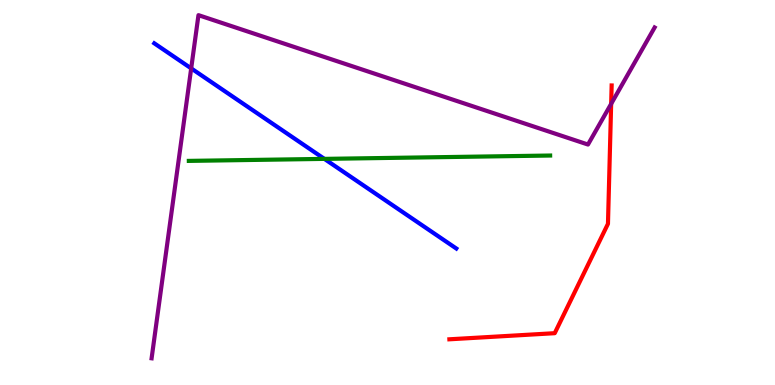[{'lines': ['blue', 'red'], 'intersections': []}, {'lines': ['green', 'red'], 'intersections': []}, {'lines': ['purple', 'red'], 'intersections': [{'x': 7.89, 'y': 7.3}]}, {'lines': ['blue', 'green'], 'intersections': [{'x': 4.19, 'y': 5.87}]}, {'lines': ['blue', 'purple'], 'intersections': [{'x': 2.47, 'y': 8.22}]}, {'lines': ['green', 'purple'], 'intersections': []}]